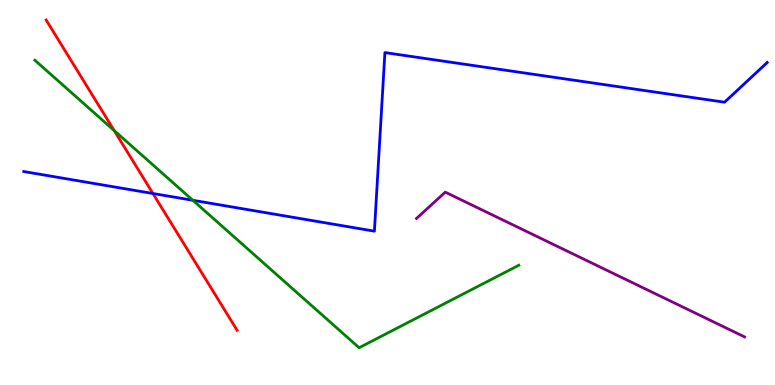[{'lines': ['blue', 'red'], 'intersections': [{'x': 1.97, 'y': 4.97}]}, {'lines': ['green', 'red'], 'intersections': [{'x': 1.47, 'y': 6.61}]}, {'lines': ['purple', 'red'], 'intersections': []}, {'lines': ['blue', 'green'], 'intersections': [{'x': 2.49, 'y': 4.8}]}, {'lines': ['blue', 'purple'], 'intersections': []}, {'lines': ['green', 'purple'], 'intersections': []}]